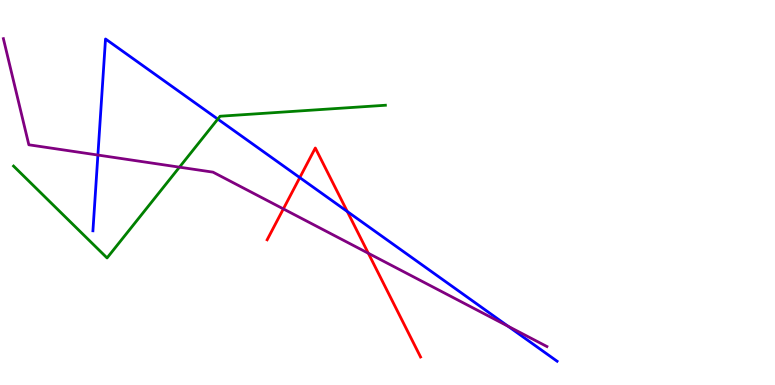[{'lines': ['blue', 'red'], 'intersections': [{'x': 3.87, 'y': 5.39}, {'x': 4.48, 'y': 4.51}]}, {'lines': ['green', 'red'], 'intersections': []}, {'lines': ['purple', 'red'], 'intersections': [{'x': 3.66, 'y': 4.57}, {'x': 4.75, 'y': 3.42}]}, {'lines': ['blue', 'green'], 'intersections': [{'x': 2.81, 'y': 6.91}]}, {'lines': ['blue', 'purple'], 'intersections': [{'x': 1.26, 'y': 5.97}, {'x': 6.56, 'y': 1.53}]}, {'lines': ['green', 'purple'], 'intersections': [{'x': 2.32, 'y': 5.66}]}]